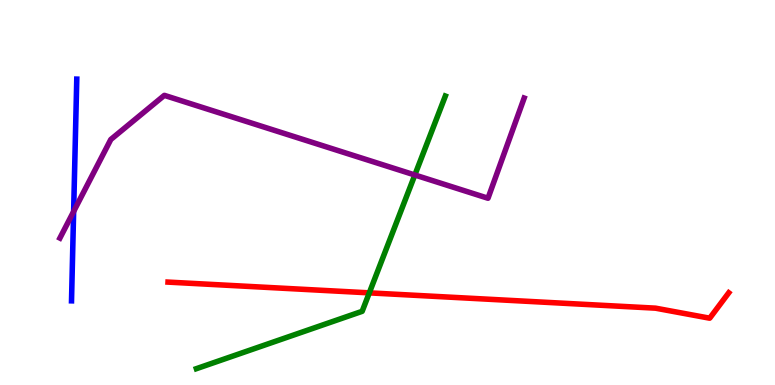[{'lines': ['blue', 'red'], 'intersections': []}, {'lines': ['green', 'red'], 'intersections': [{'x': 4.77, 'y': 2.39}]}, {'lines': ['purple', 'red'], 'intersections': []}, {'lines': ['blue', 'green'], 'intersections': []}, {'lines': ['blue', 'purple'], 'intersections': [{'x': 0.95, 'y': 4.51}]}, {'lines': ['green', 'purple'], 'intersections': [{'x': 5.35, 'y': 5.45}]}]